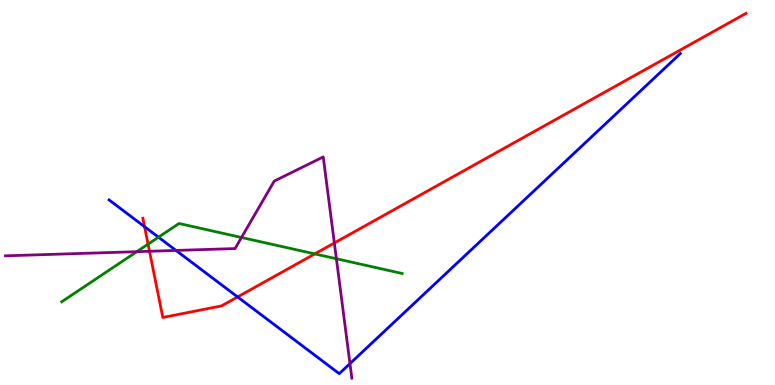[{'lines': ['blue', 'red'], 'intersections': [{'x': 1.87, 'y': 4.11}, {'x': 3.07, 'y': 2.29}]}, {'lines': ['green', 'red'], 'intersections': [{'x': 1.91, 'y': 3.66}, {'x': 4.06, 'y': 3.41}]}, {'lines': ['purple', 'red'], 'intersections': [{'x': 1.93, 'y': 3.47}, {'x': 4.31, 'y': 3.69}]}, {'lines': ['blue', 'green'], 'intersections': [{'x': 2.04, 'y': 3.84}]}, {'lines': ['blue', 'purple'], 'intersections': [{'x': 2.27, 'y': 3.5}, {'x': 4.52, 'y': 0.555}]}, {'lines': ['green', 'purple'], 'intersections': [{'x': 1.77, 'y': 3.46}, {'x': 3.12, 'y': 3.83}, {'x': 4.34, 'y': 3.28}]}]